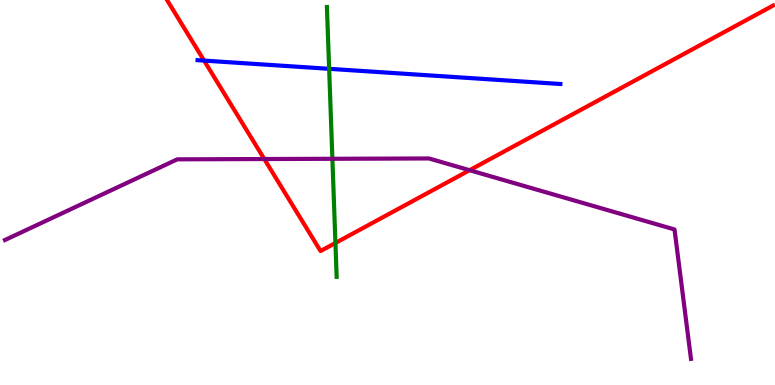[{'lines': ['blue', 'red'], 'intersections': [{'x': 2.63, 'y': 8.43}]}, {'lines': ['green', 'red'], 'intersections': [{'x': 4.33, 'y': 3.69}]}, {'lines': ['purple', 'red'], 'intersections': [{'x': 3.41, 'y': 5.87}, {'x': 6.06, 'y': 5.58}]}, {'lines': ['blue', 'green'], 'intersections': [{'x': 4.25, 'y': 8.21}]}, {'lines': ['blue', 'purple'], 'intersections': []}, {'lines': ['green', 'purple'], 'intersections': [{'x': 4.29, 'y': 5.88}]}]